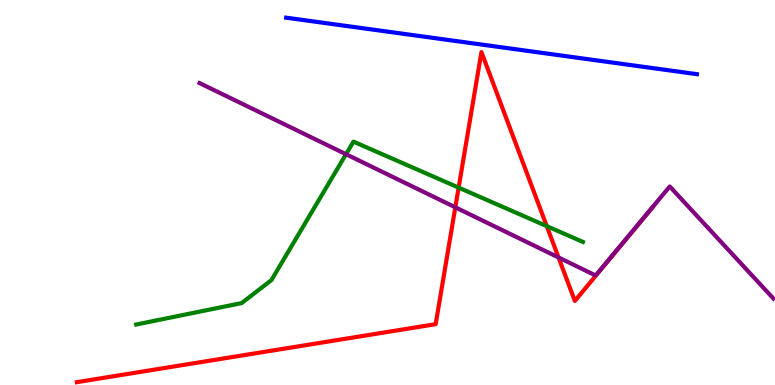[{'lines': ['blue', 'red'], 'intersections': []}, {'lines': ['green', 'red'], 'intersections': [{'x': 5.92, 'y': 5.13}, {'x': 7.06, 'y': 4.13}]}, {'lines': ['purple', 'red'], 'intersections': [{'x': 5.88, 'y': 4.62}, {'x': 7.21, 'y': 3.31}]}, {'lines': ['blue', 'green'], 'intersections': []}, {'lines': ['blue', 'purple'], 'intersections': []}, {'lines': ['green', 'purple'], 'intersections': [{'x': 4.46, 'y': 5.99}]}]